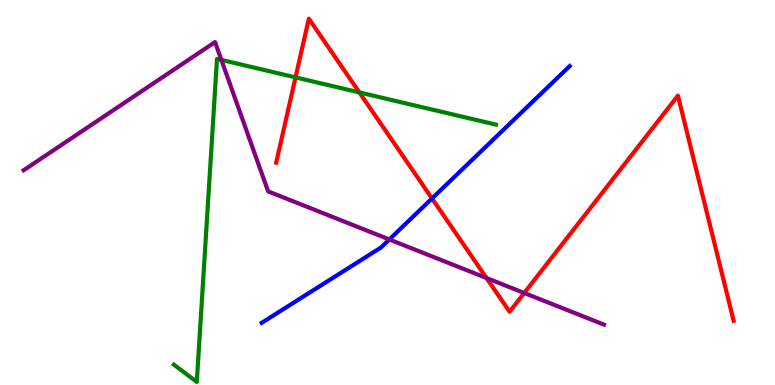[{'lines': ['blue', 'red'], 'intersections': [{'x': 5.57, 'y': 4.85}]}, {'lines': ['green', 'red'], 'intersections': [{'x': 3.81, 'y': 7.99}, {'x': 4.64, 'y': 7.6}]}, {'lines': ['purple', 'red'], 'intersections': [{'x': 6.28, 'y': 2.78}, {'x': 6.76, 'y': 2.39}]}, {'lines': ['blue', 'green'], 'intersections': []}, {'lines': ['blue', 'purple'], 'intersections': [{'x': 5.02, 'y': 3.78}]}, {'lines': ['green', 'purple'], 'intersections': [{'x': 2.86, 'y': 8.44}]}]